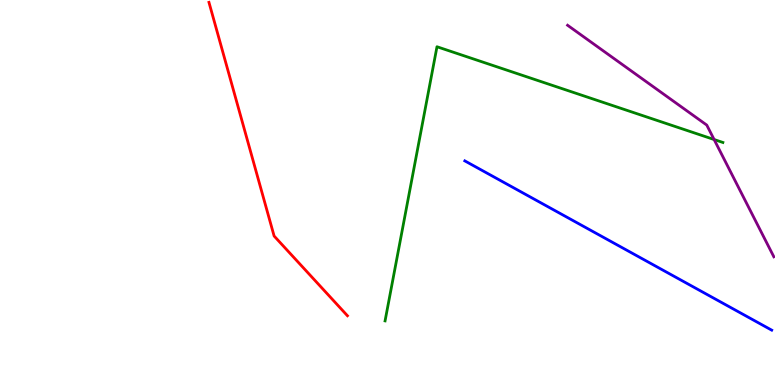[{'lines': ['blue', 'red'], 'intersections': []}, {'lines': ['green', 'red'], 'intersections': []}, {'lines': ['purple', 'red'], 'intersections': []}, {'lines': ['blue', 'green'], 'intersections': []}, {'lines': ['blue', 'purple'], 'intersections': []}, {'lines': ['green', 'purple'], 'intersections': [{'x': 9.21, 'y': 6.38}]}]